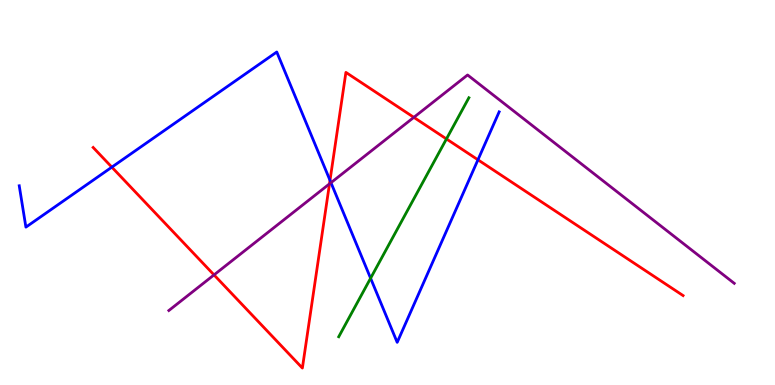[{'lines': ['blue', 'red'], 'intersections': [{'x': 1.44, 'y': 5.66}, {'x': 4.26, 'y': 5.32}, {'x': 6.17, 'y': 5.85}]}, {'lines': ['green', 'red'], 'intersections': [{'x': 5.76, 'y': 6.39}]}, {'lines': ['purple', 'red'], 'intersections': [{'x': 2.76, 'y': 2.86}, {'x': 4.25, 'y': 5.22}, {'x': 5.34, 'y': 6.95}]}, {'lines': ['blue', 'green'], 'intersections': [{'x': 4.78, 'y': 2.77}]}, {'lines': ['blue', 'purple'], 'intersections': [{'x': 4.27, 'y': 5.25}]}, {'lines': ['green', 'purple'], 'intersections': []}]